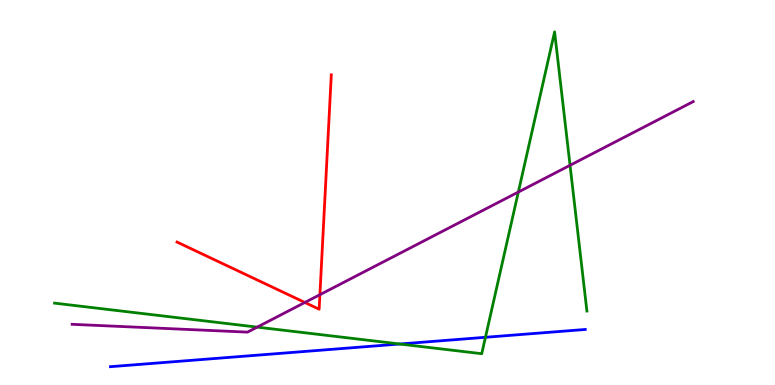[{'lines': ['blue', 'red'], 'intersections': []}, {'lines': ['green', 'red'], 'intersections': []}, {'lines': ['purple', 'red'], 'intersections': [{'x': 3.93, 'y': 2.14}, {'x': 4.13, 'y': 2.35}]}, {'lines': ['blue', 'green'], 'intersections': [{'x': 5.16, 'y': 1.06}, {'x': 6.26, 'y': 1.24}]}, {'lines': ['blue', 'purple'], 'intersections': []}, {'lines': ['green', 'purple'], 'intersections': [{'x': 3.32, 'y': 1.5}, {'x': 6.69, 'y': 5.01}, {'x': 7.36, 'y': 5.71}]}]